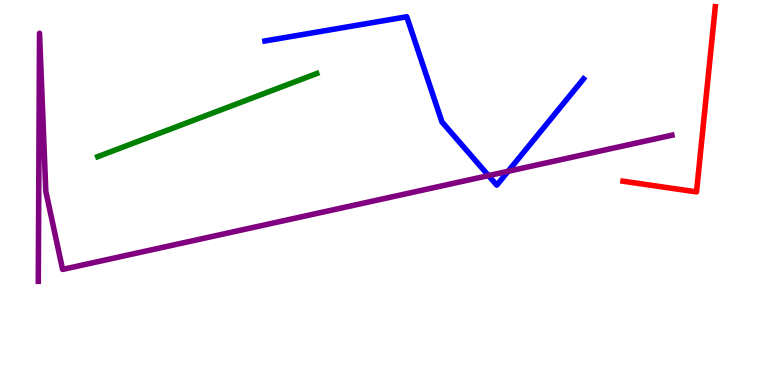[{'lines': ['blue', 'red'], 'intersections': []}, {'lines': ['green', 'red'], 'intersections': []}, {'lines': ['purple', 'red'], 'intersections': []}, {'lines': ['blue', 'green'], 'intersections': []}, {'lines': ['blue', 'purple'], 'intersections': [{'x': 6.3, 'y': 5.44}, {'x': 6.56, 'y': 5.55}]}, {'lines': ['green', 'purple'], 'intersections': []}]